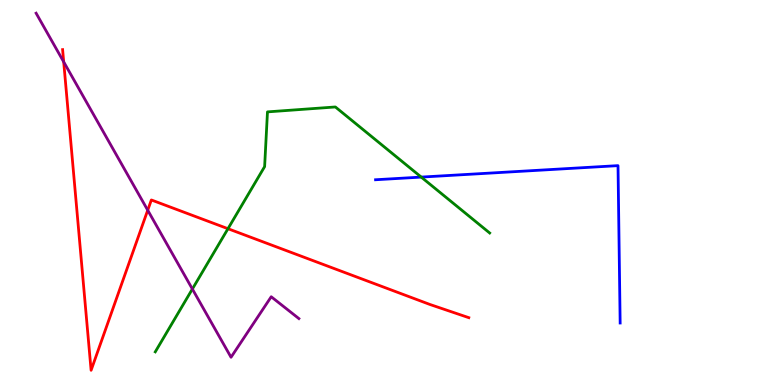[{'lines': ['blue', 'red'], 'intersections': []}, {'lines': ['green', 'red'], 'intersections': [{'x': 2.94, 'y': 4.06}]}, {'lines': ['purple', 'red'], 'intersections': [{'x': 0.822, 'y': 8.39}, {'x': 1.91, 'y': 4.54}]}, {'lines': ['blue', 'green'], 'intersections': [{'x': 5.44, 'y': 5.4}]}, {'lines': ['blue', 'purple'], 'intersections': []}, {'lines': ['green', 'purple'], 'intersections': [{'x': 2.48, 'y': 2.49}]}]